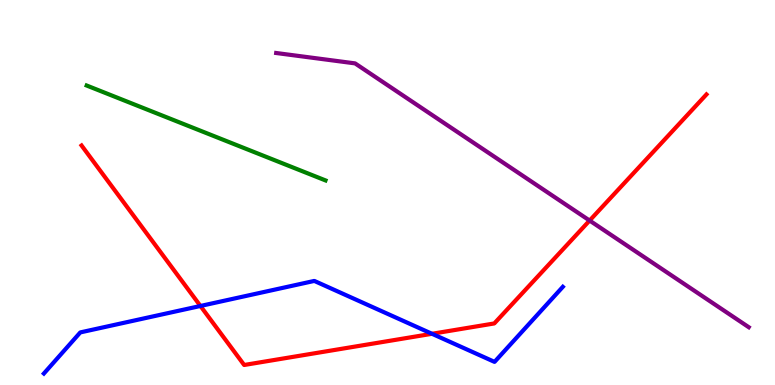[{'lines': ['blue', 'red'], 'intersections': [{'x': 2.59, 'y': 2.05}, {'x': 5.57, 'y': 1.33}]}, {'lines': ['green', 'red'], 'intersections': []}, {'lines': ['purple', 'red'], 'intersections': [{'x': 7.61, 'y': 4.27}]}, {'lines': ['blue', 'green'], 'intersections': []}, {'lines': ['blue', 'purple'], 'intersections': []}, {'lines': ['green', 'purple'], 'intersections': []}]